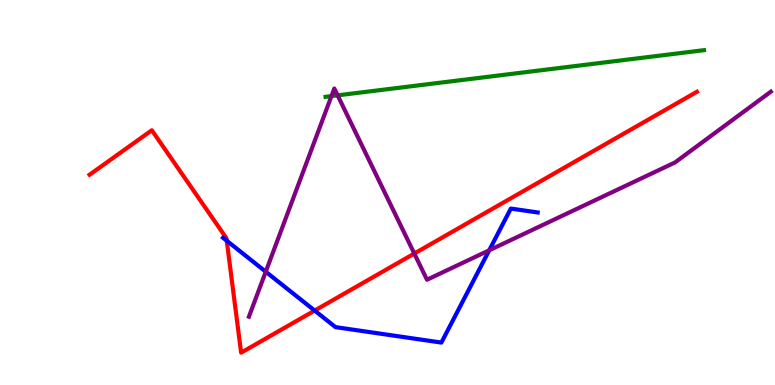[{'lines': ['blue', 'red'], 'intersections': [{'x': 2.93, 'y': 3.75}, {'x': 4.06, 'y': 1.93}]}, {'lines': ['green', 'red'], 'intersections': []}, {'lines': ['purple', 'red'], 'intersections': [{'x': 5.35, 'y': 3.41}]}, {'lines': ['blue', 'green'], 'intersections': []}, {'lines': ['blue', 'purple'], 'intersections': [{'x': 3.43, 'y': 2.94}, {'x': 6.31, 'y': 3.5}]}, {'lines': ['green', 'purple'], 'intersections': [{'x': 4.28, 'y': 7.5}, {'x': 4.36, 'y': 7.52}]}]